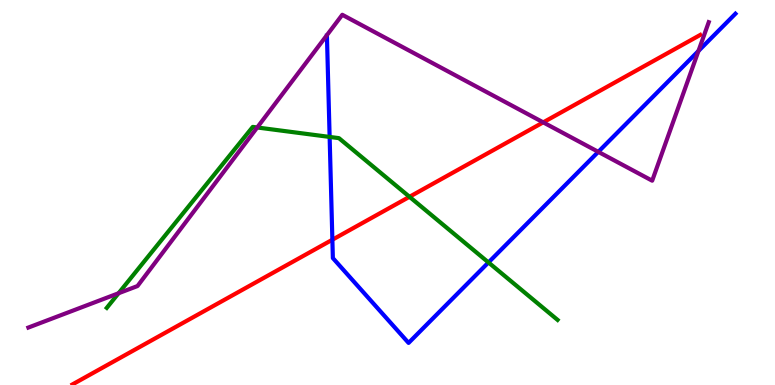[{'lines': ['blue', 'red'], 'intersections': [{'x': 4.29, 'y': 3.77}]}, {'lines': ['green', 'red'], 'intersections': [{'x': 5.28, 'y': 4.89}]}, {'lines': ['purple', 'red'], 'intersections': [{'x': 7.01, 'y': 6.82}]}, {'lines': ['blue', 'green'], 'intersections': [{'x': 4.25, 'y': 6.44}, {'x': 6.3, 'y': 3.18}]}, {'lines': ['blue', 'purple'], 'intersections': [{'x': 7.72, 'y': 6.06}, {'x': 9.01, 'y': 8.68}]}, {'lines': ['green', 'purple'], 'intersections': [{'x': 1.53, 'y': 2.38}, {'x': 3.32, 'y': 6.69}]}]